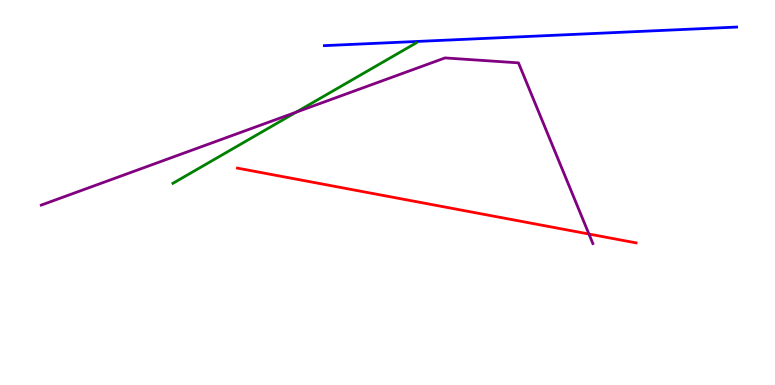[{'lines': ['blue', 'red'], 'intersections': []}, {'lines': ['green', 'red'], 'intersections': []}, {'lines': ['purple', 'red'], 'intersections': [{'x': 7.6, 'y': 3.92}]}, {'lines': ['blue', 'green'], 'intersections': []}, {'lines': ['blue', 'purple'], 'intersections': []}, {'lines': ['green', 'purple'], 'intersections': [{'x': 3.82, 'y': 7.09}]}]